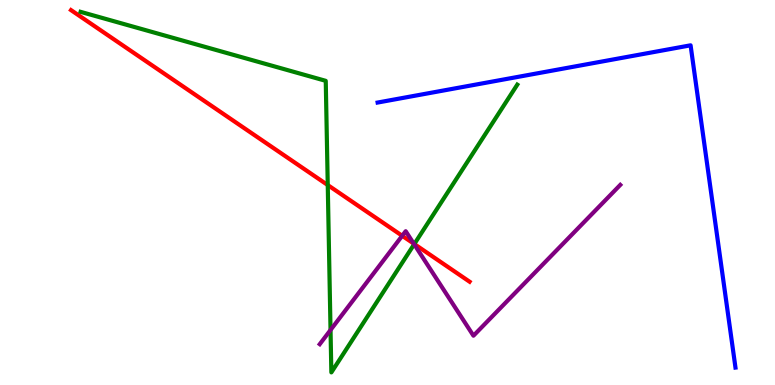[{'lines': ['blue', 'red'], 'intersections': []}, {'lines': ['green', 'red'], 'intersections': [{'x': 4.23, 'y': 5.19}, {'x': 5.35, 'y': 3.66}]}, {'lines': ['purple', 'red'], 'intersections': [{'x': 5.19, 'y': 3.88}, {'x': 5.34, 'y': 3.67}]}, {'lines': ['blue', 'green'], 'intersections': []}, {'lines': ['blue', 'purple'], 'intersections': []}, {'lines': ['green', 'purple'], 'intersections': [{'x': 4.26, 'y': 1.43}, {'x': 5.34, 'y': 3.66}]}]